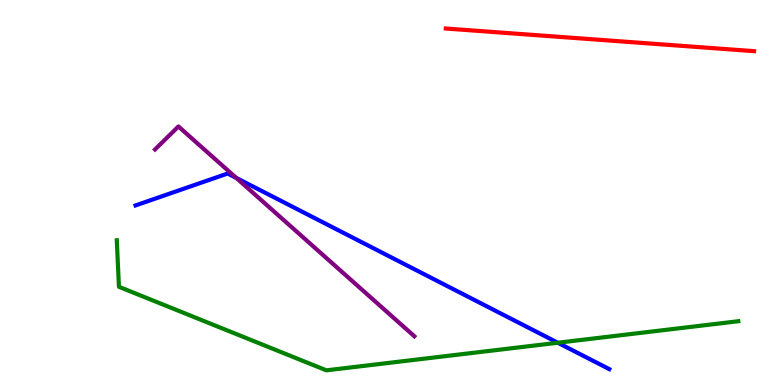[{'lines': ['blue', 'red'], 'intersections': []}, {'lines': ['green', 'red'], 'intersections': []}, {'lines': ['purple', 'red'], 'intersections': []}, {'lines': ['blue', 'green'], 'intersections': [{'x': 7.2, 'y': 1.1}]}, {'lines': ['blue', 'purple'], 'intersections': [{'x': 3.05, 'y': 5.38}]}, {'lines': ['green', 'purple'], 'intersections': []}]